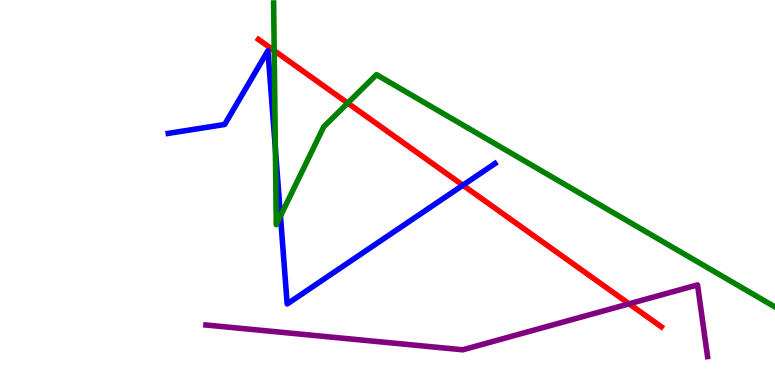[{'lines': ['blue', 'red'], 'intersections': [{'x': 5.97, 'y': 5.19}]}, {'lines': ['green', 'red'], 'intersections': [{'x': 3.54, 'y': 8.69}, {'x': 4.49, 'y': 7.32}]}, {'lines': ['purple', 'red'], 'intersections': [{'x': 8.12, 'y': 2.11}]}, {'lines': ['blue', 'green'], 'intersections': [{'x': 3.55, 'y': 6.14}, {'x': 3.62, 'y': 4.39}]}, {'lines': ['blue', 'purple'], 'intersections': []}, {'lines': ['green', 'purple'], 'intersections': []}]